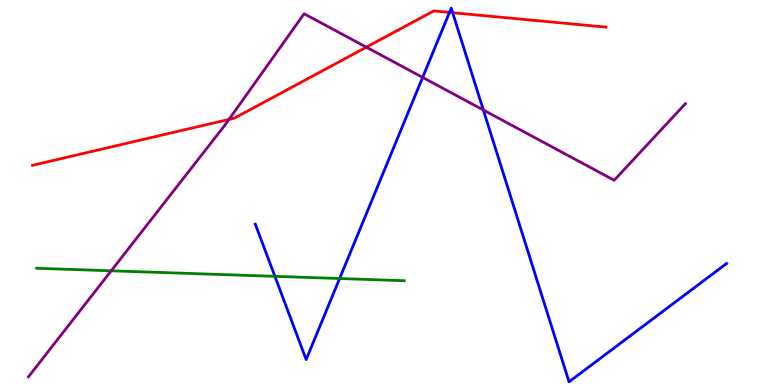[{'lines': ['blue', 'red'], 'intersections': [{'x': 5.8, 'y': 9.68}, {'x': 5.84, 'y': 9.67}]}, {'lines': ['green', 'red'], 'intersections': []}, {'lines': ['purple', 'red'], 'intersections': [{'x': 2.95, 'y': 6.9}, {'x': 4.73, 'y': 8.77}]}, {'lines': ['blue', 'green'], 'intersections': [{'x': 3.55, 'y': 2.82}, {'x': 4.38, 'y': 2.77}]}, {'lines': ['blue', 'purple'], 'intersections': [{'x': 5.45, 'y': 7.99}, {'x': 6.24, 'y': 7.14}]}, {'lines': ['green', 'purple'], 'intersections': [{'x': 1.43, 'y': 2.97}]}]